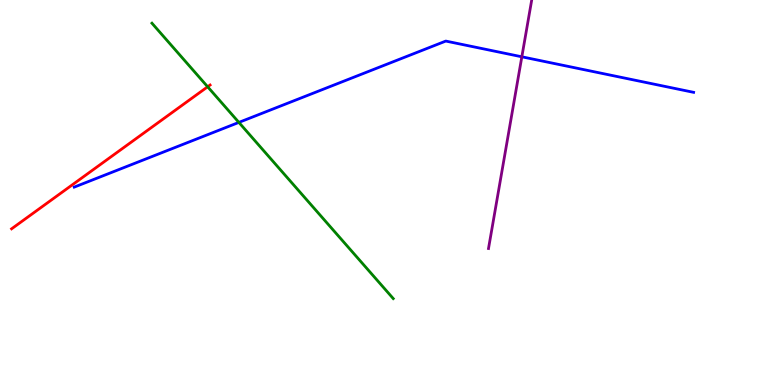[{'lines': ['blue', 'red'], 'intersections': []}, {'lines': ['green', 'red'], 'intersections': [{'x': 2.68, 'y': 7.75}]}, {'lines': ['purple', 'red'], 'intersections': []}, {'lines': ['blue', 'green'], 'intersections': [{'x': 3.08, 'y': 6.82}]}, {'lines': ['blue', 'purple'], 'intersections': [{'x': 6.73, 'y': 8.52}]}, {'lines': ['green', 'purple'], 'intersections': []}]